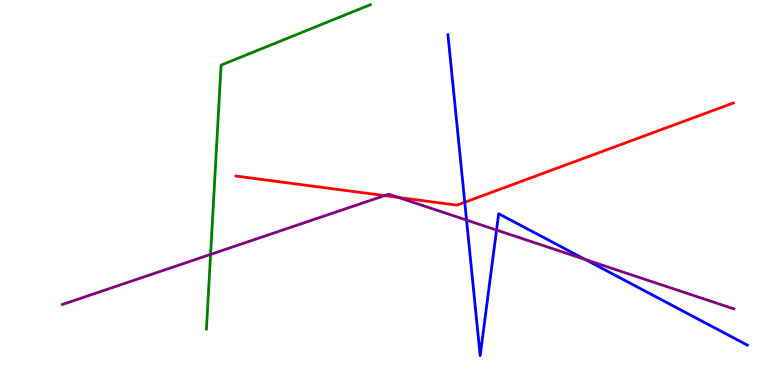[{'lines': ['blue', 'red'], 'intersections': [{'x': 6.0, 'y': 4.75}]}, {'lines': ['green', 'red'], 'intersections': []}, {'lines': ['purple', 'red'], 'intersections': [{'x': 4.96, 'y': 4.92}, {'x': 5.14, 'y': 4.87}]}, {'lines': ['blue', 'green'], 'intersections': []}, {'lines': ['blue', 'purple'], 'intersections': [{'x': 6.02, 'y': 4.28}, {'x': 6.41, 'y': 4.02}, {'x': 7.55, 'y': 3.26}]}, {'lines': ['green', 'purple'], 'intersections': [{'x': 2.72, 'y': 3.39}]}]